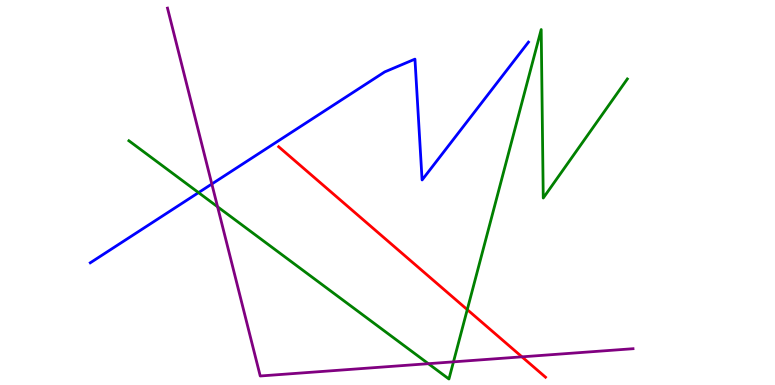[{'lines': ['blue', 'red'], 'intersections': []}, {'lines': ['green', 'red'], 'intersections': [{'x': 6.03, 'y': 1.96}]}, {'lines': ['purple', 'red'], 'intersections': [{'x': 6.73, 'y': 0.731}]}, {'lines': ['blue', 'green'], 'intersections': [{'x': 2.56, 'y': 5.0}]}, {'lines': ['blue', 'purple'], 'intersections': [{'x': 2.73, 'y': 5.22}]}, {'lines': ['green', 'purple'], 'intersections': [{'x': 2.81, 'y': 4.63}, {'x': 5.53, 'y': 0.554}, {'x': 5.85, 'y': 0.601}]}]